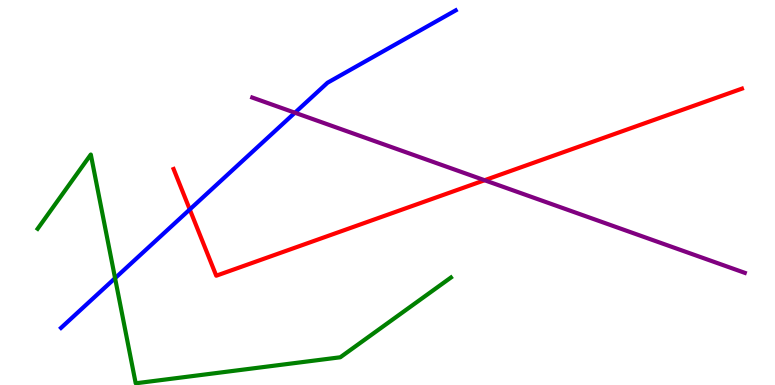[{'lines': ['blue', 'red'], 'intersections': [{'x': 2.45, 'y': 4.56}]}, {'lines': ['green', 'red'], 'intersections': []}, {'lines': ['purple', 'red'], 'intersections': [{'x': 6.25, 'y': 5.32}]}, {'lines': ['blue', 'green'], 'intersections': [{'x': 1.48, 'y': 2.78}]}, {'lines': ['blue', 'purple'], 'intersections': [{'x': 3.81, 'y': 7.07}]}, {'lines': ['green', 'purple'], 'intersections': []}]